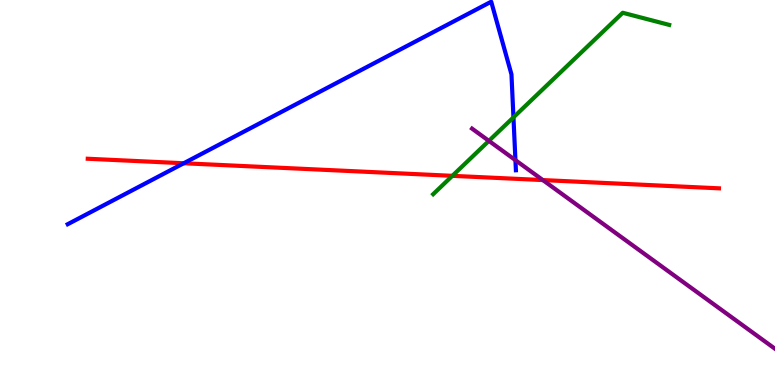[{'lines': ['blue', 'red'], 'intersections': [{'x': 2.37, 'y': 5.76}]}, {'lines': ['green', 'red'], 'intersections': [{'x': 5.84, 'y': 5.43}]}, {'lines': ['purple', 'red'], 'intersections': [{'x': 7.0, 'y': 5.32}]}, {'lines': ['blue', 'green'], 'intersections': [{'x': 6.63, 'y': 6.95}]}, {'lines': ['blue', 'purple'], 'intersections': [{'x': 6.65, 'y': 5.84}]}, {'lines': ['green', 'purple'], 'intersections': [{'x': 6.31, 'y': 6.34}]}]